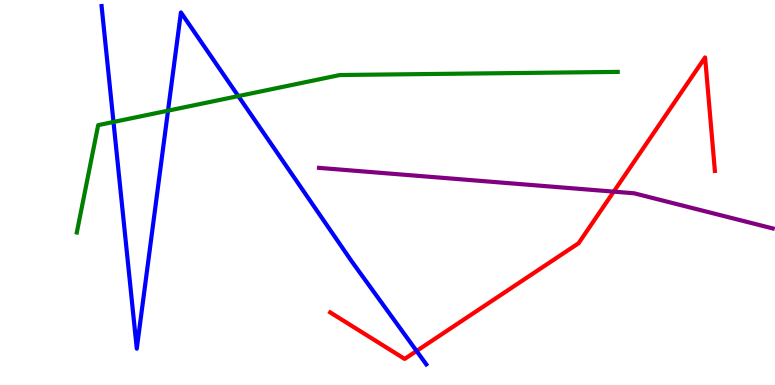[{'lines': ['blue', 'red'], 'intersections': [{'x': 5.38, 'y': 0.883}]}, {'lines': ['green', 'red'], 'intersections': []}, {'lines': ['purple', 'red'], 'intersections': [{'x': 7.92, 'y': 5.02}]}, {'lines': ['blue', 'green'], 'intersections': [{'x': 1.46, 'y': 6.83}, {'x': 2.17, 'y': 7.13}, {'x': 3.07, 'y': 7.5}]}, {'lines': ['blue', 'purple'], 'intersections': []}, {'lines': ['green', 'purple'], 'intersections': []}]